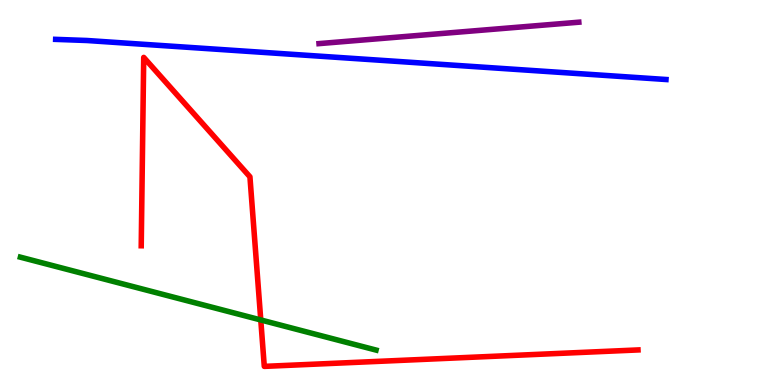[{'lines': ['blue', 'red'], 'intersections': []}, {'lines': ['green', 'red'], 'intersections': [{'x': 3.36, 'y': 1.69}]}, {'lines': ['purple', 'red'], 'intersections': []}, {'lines': ['blue', 'green'], 'intersections': []}, {'lines': ['blue', 'purple'], 'intersections': []}, {'lines': ['green', 'purple'], 'intersections': []}]